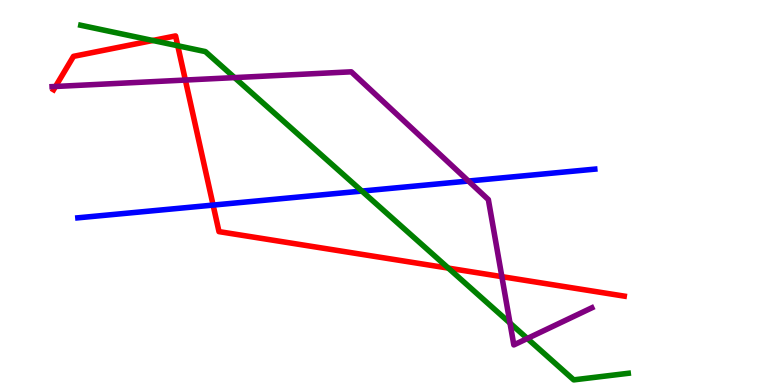[{'lines': ['blue', 'red'], 'intersections': [{'x': 2.75, 'y': 4.67}]}, {'lines': ['green', 'red'], 'intersections': [{'x': 1.97, 'y': 8.95}, {'x': 2.29, 'y': 8.81}, {'x': 5.79, 'y': 3.04}]}, {'lines': ['purple', 'red'], 'intersections': [{'x': 0.717, 'y': 7.75}, {'x': 2.39, 'y': 7.92}, {'x': 6.48, 'y': 2.81}]}, {'lines': ['blue', 'green'], 'intersections': [{'x': 4.67, 'y': 5.04}]}, {'lines': ['blue', 'purple'], 'intersections': [{'x': 6.04, 'y': 5.3}]}, {'lines': ['green', 'purple'], 'intersections': [{'x': 3.03, 'y': 7.98}, {'x': 6.58, 'y': 1.61}, {'x': 6.8, 'y': 1.21}]}]